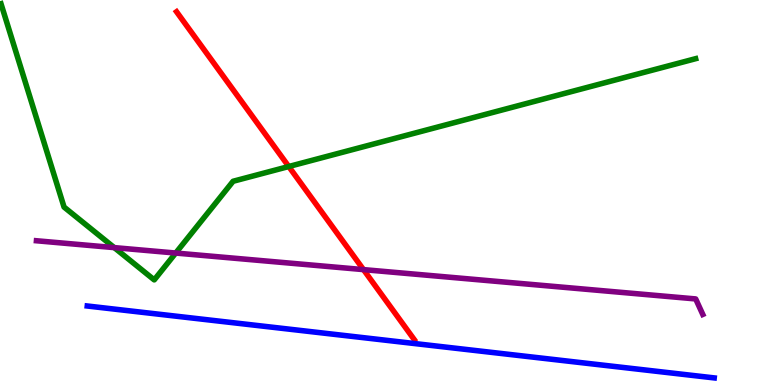[{'lines': ['blue', 'red'], 'intersections': []}, {'lines': ['green', 'red'], 'intersections': [{'x': 3.73, 'y': 5.67}]}, {'lines': ['purple', 'red'], 'intersections': [{'x': 4.69, 'y': 3.0}]}, {'lines': ['blue', 'green'], 'intersections': []}, {'lines': ['blue', 'purple'], 'intersections': []}, {'lines': ['green', 'purple'], 'intersections': [{'x': 1.47, 'y': 3.57}, {'x': 2.27, 'y': 3.43}]}]